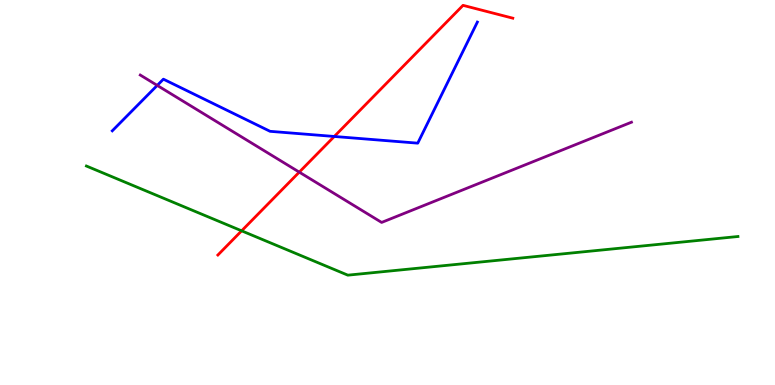[{'lines': ['blue', 'red'], 'intersections': [{'x': 4.31, 'y': 6.46}]}, {'lines': ['green', 'red'], 'intersections': [{'x': 3.12, 'y': 4.0}]}, {'lines': ['purple', 'red'], 'intersections': [{'x': 3.86, 'y': 5.53}]}, {'lines': ['blue', 'green'], 'intersections': []}, {'lines': ['blue', 'purple'], 'intersections': [{'x': 2.03, 'y': 7.78}]}, {'lines': ['green', 'purple'], 'intersections': []}]